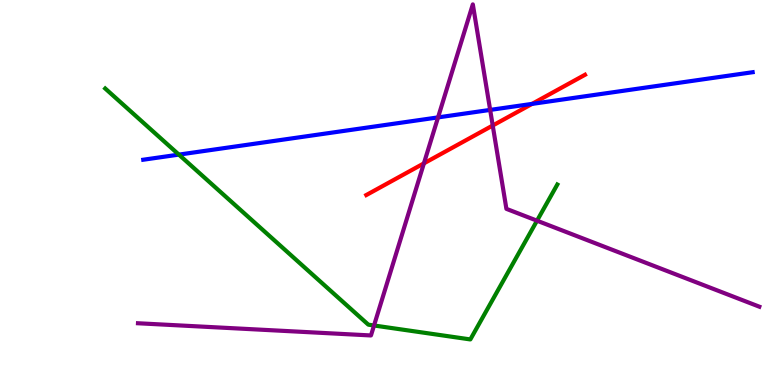[{'lines': ['blue', 'red'], 'intersections': [{'x': 6.87, 'y': 7.3}]}, {'lines': ['green', 'red'], 'intersections': []}, {'lines': ['purple', 'red'], 'intersections': [{'x': 5.47, 'y': 5.76}, {'x': 6.36, 'y': 6.74}]}, {'lines': ['blue', 'green'], 'intersections': [{'x': 2.31, 'y': 5.98}]}, {'lines': ['blue', 'purple'], 'intersections': [{'x': 5.65, 'y': 6.95}, {'x': 6.32, 'y': 7.15}]}, {'lines': ['green', 'purple'], 'intersections': [{'x': 4.83, 'y': 1.55}, {'x': 6.93, 'y': 4.27}]}]